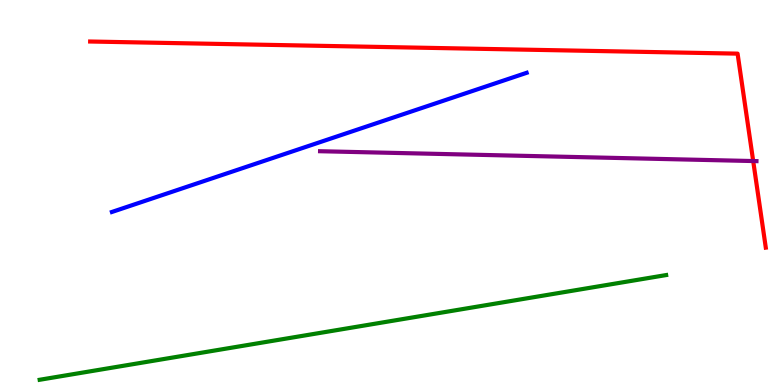[{'lines': ['blue', 'red'], 'intersections': []}, {'lines': ['green', 'red'], 'intersections': []}, {'lines': ['purple', 'red'], 'intersections': [{'x': 9.72, 'y': 5.82}]}, {'lines': ['blue', 'green'], 'intersections': []}, {'lines': ['blue', 'purple'], 'intersections': []}, {'lines': ['green', 'purple'], 'intersections': []}]